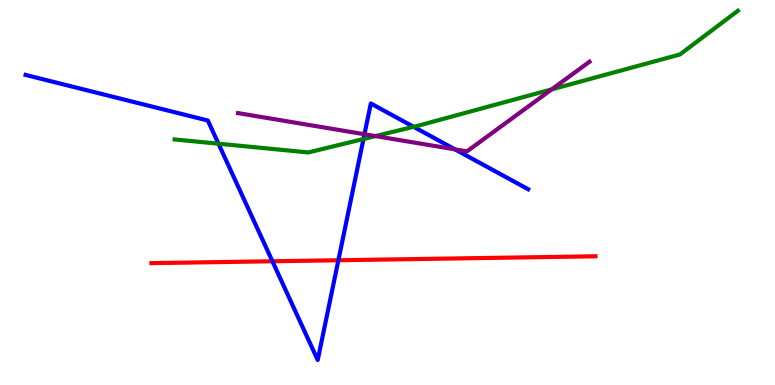[{'lines': ['blue', 'red'], 'intersections': [{'x': 3.52, 'y': 3.21}, {'x': 4.37, 'y': 3.24}]}, {'lines': ['green', 'red'], 'intersections': []}, {'lines': ['purple', 'red'], 'intersections': []}, {'lines': ['blue', 'green'], 'intersections': [{'x': 2.82, 'y': 6.27}, {'x': 4.69, 'y': 6.39}, {'x': 5.34, 'y': 6.71}]}, {'lines': ['blue', 'purple'], 'intersections': [{'x': 4.7, 'y': 6.51}, {'x': 5.87, 'y': 6.12}]}, {'lines': ['green', 'purple'], 'intersections': [{'x': 4.85, 'y': 6.47}, {'x': 7.12, 'y': 7.68}]}]